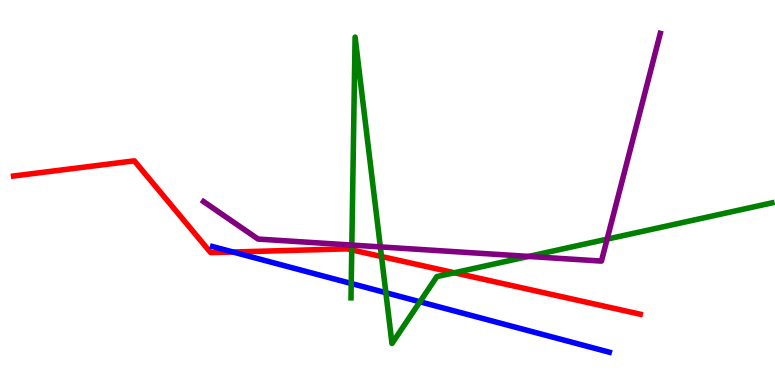[{'lines': ['blue', 'red'], 'intersections': [{'x': 3.01, 'y': 3.45}]}, {'lines': ['green', 'red'], 'intersections': [{'x': 4.54, 'y': 3.51}, {'x': 4.92, 'y': 3.34}, {'x': 5.86, 'y': 2.92}]}, {'lines': ['purple', 'red'], 'intersections': []}, {'lines': ['blue', 'green'], 'intersections': [{'x': 4.53, 'y': 2.64}, {'x': 4.98, 'y': 2.4}, {'x': 5.42, 'y': 2.16}]}, {'lines': ['blue', 'purple'], 'intersections': []}, {'lines': ['green', 'purple'], 'intersections': [{'x': 4.54, 'y': 3.63}, {'x': 4.91, 'y': 3.59}, {'x': 6.82, 'y': 3.34}, {'x': 7.83, 'y': 3.79}]}]